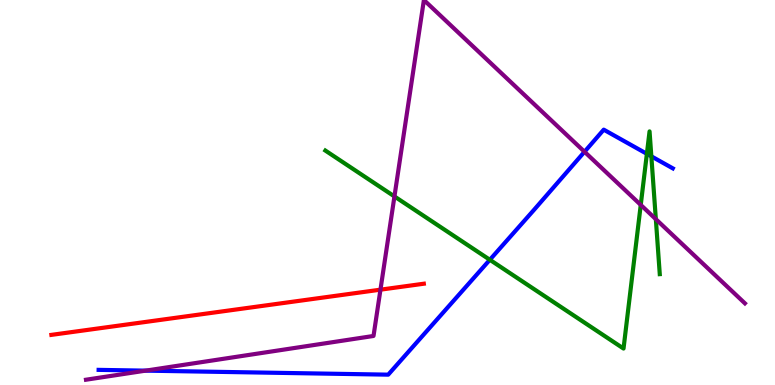[{'lines': ['blue', 'red'], 'intersections': []}, {'lines': ['green', 'red'], 'intersections': []}, {'lines': ['purple', 'red'], 'intersections': [{'x': 4.91, 'y': 2.48}]}, {'lines': ['blue', 'green'], 'intersections': [{'x': 6.32, 'y': 3.25}, {'x': 8.35, 'y': 6.0}, {'x': 8.4, 'y': 5.94}]}, {'lines': ['blue', 'purple'], 'intersections': [{'x': 1.88, 'y': 0.373}, {'x': 7.54, 'y': 6.06}]}, {'lines': ['green', 'purple'], 'intersections': [{'x': 5.09, 'y': 4.9}, {'x': 8.27, 'y': 4.68}, {'x': 8.46, 'y': 4.31}]}]